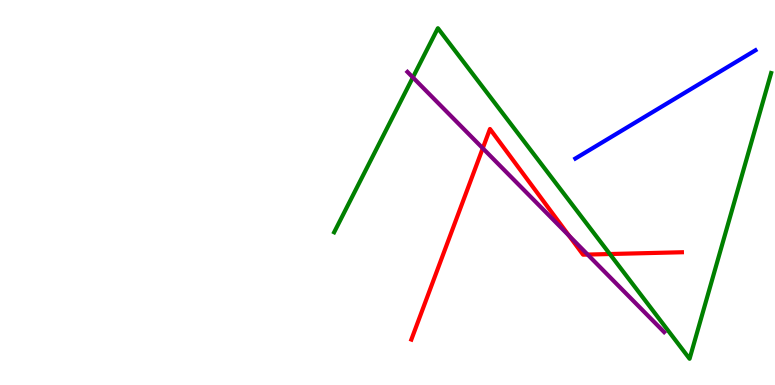[{'lines': ['blue', 'red'], 'intersections': []}, {'lines': ['green', 'red'], 'intersections': [{'x': 7.87, 'y': 3.4}]}, {'lines': ['purple', 'red'], 'intersections': [{'x': 6.23, 'y': 6.15}, {'x': 7.34, 'y': 3.88}, {'x': 7.58, 'y': 3.39}]}, {'lines': ['blue', 'green'], 'intersections': []}, {'lines': ['blue', 'purple'], 'intersections': []}, {'lines': ['green', 'purple'], 'intersections': [{'x': 5.33, 'y': 7.99}]}]